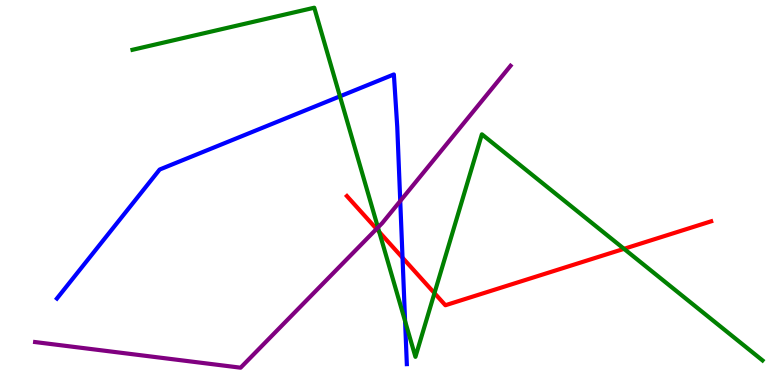[{'lines': ['blue', 'red'], 'intersections': [{'x': 5.19, 'y': 3.31}]}, {'lines': ['green', 'red'], 'intersections': [{'x': 4.89, 'y': 3.98}, {'x': 5.61, 'y': 2.39}, {'x': 8.05, 'y': 3.54}]}, {'lines': ['purple', 'red'], 'intersections': [{'x': 4.86, 'y': 4.05}]}, {'lines': ['blue', 'green'], 'intersections': [{'x': 4.39, 'y': 7.5}, {'x': 5.23, 'y': 1.66}]}, {'lines': ['blue', 'purple'], 'intersections': [{'x': 5.16, 'y': 4.78}]}, {'lines': ['green', 'purple'], 'intersections': [{'x': 4.88, 'y': 4.09}]}]